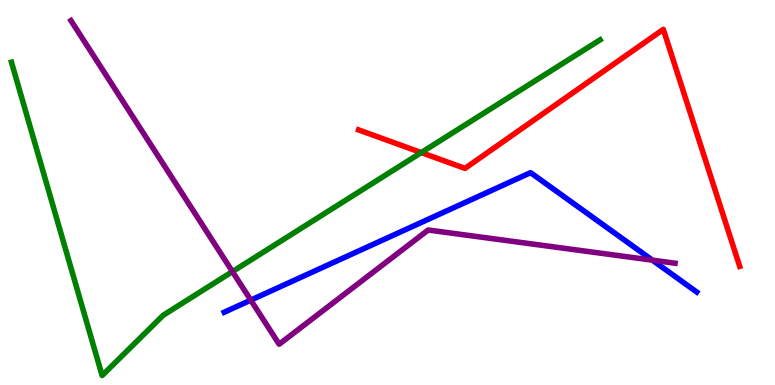[{'lines': ['blue', 'red'], 'intersections': []}, {'lines': ['green', 'red'], 'intersections': [{'x': 5.44, 'y': 6.04}]}, {'lines': ['purple', 'red'], 'intersections': []}, {'lines': ['blue', 'green'], 'intersections': []}, {'lines': ['blue', 'purple'], 'intersections': [{'x': 3.24, 'y': 2.2}, {'x': 8.42, 'y': 3.24}]}, {'lines': ['green', 'purple'], 'intersections': [{'x': 3.0, 'y': 2.95}]}]